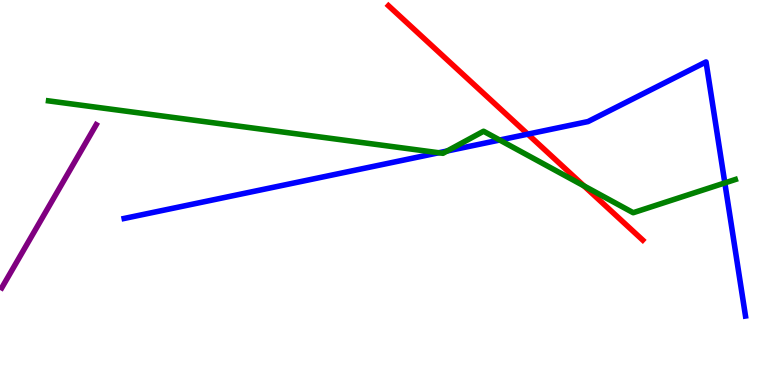[{'lines': ['blue', 'red'], 'intersections': [{'x': 6.81, 'y': 6.52}]}, {'lines': ['green', 'red'], 'intersections': [{'x': 7.53, 'y': 5.17}]}, {'lines': ['purple', 'red'], 'intersections': []}, {'lines': ['blue', 'green'], 'intersections': [{'x': 5.66, 'y': 6.03}, {'x': 5.77, 'y': 6.08}, {'x': 6.45, 'y': 6.36}, {'x': 9.35, 'y': 5.25}]}, {'lines': ['blue', 'purple'], 'intersections': []}, {'lines': ['green', 'purple'], 'intersections': []}]